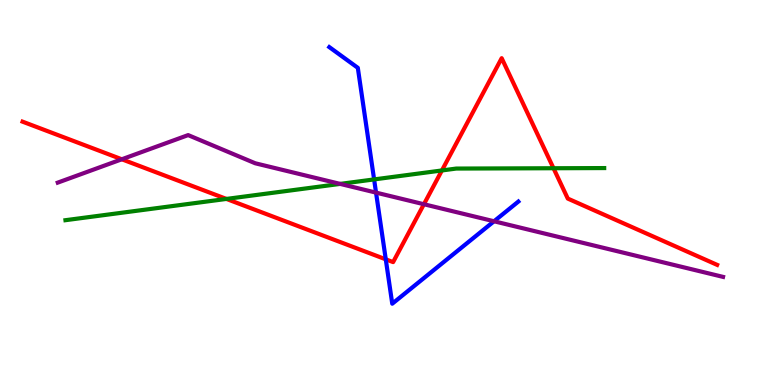[{'lines': ['blue', 'red'], 'intersections': [{'x': 4.98, 'y': 3.26}]}, {'lines': ['green', 'red'], 'intersections': [{'x': 2.92, 'y': 4.83}, {'x': 5.7, 'y': 5.57}, {'x': 7.14, 'y': 5.63}]}, {'lines': ['purple', 'red'], 'intersections': [{'x': 1.57, 'y': 5.86}, {'x': 5.47, 'y': 4.7}]}, {'lines': ['blue', 'green'], 'intersections': [{'x': 4.83, 'y': 5.34}]}, {'lines': ['blue', 'purple'], 'intersections': [{'x': 4.85, 'y': 5.0}, {'x': 6.37, 'y': 4.25}]}, {'lines': ['green', 'purple'], 'intersections': [{'x': 4.39, 'y': 5.22}]}]